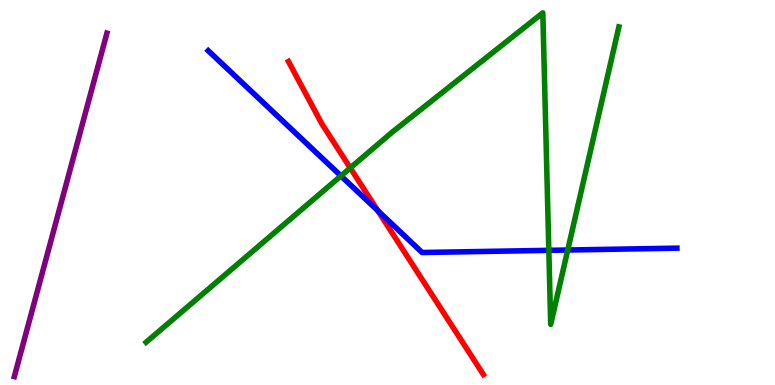[{'lines': ['blue', 'red'], 'intersections': [{'x': 4.87, 'y': 4.53}]}, {'lines': ['green', 'red'], 'intersections': [{'x': 4.52, 'y': 5.64}]}, {'lines': ['purple', 'red'], 'intersections': []}, {'lines': ['blue', 'green'], 'intersections': [{'x': 4.4, 'y': 5.43}, {'x': 7.08, 'y': 3.5}, {'x': 7.33, 'y': 3.51}]}, {'lines': ['blue', 'purple'], 'intersections': []}, {'lines': ['green', 'purple'], 'intersections': []}]